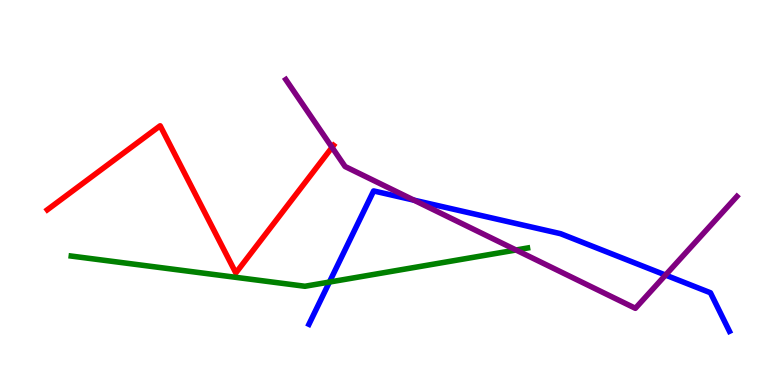[{'lines': ['blue', 'red'], 'intersections': []}, {'lines': ['green', 'red'], 'intersections': []}, {'lines': ['purple', 'red'], 'intersections': [{'x': 4.28, 'y': 6.17}]}, {'lines': ['blue', 'green'], 'intersections': [{'x': 4.25, 'y': 2.67}]}, {'lines': ['blue', 'purple'], 'intersections': [{'x': 5.34, 'y': 4.8}, {'x': 8.59, 'y': 2.86}]}, {'lines': ['green', 'purple'], 'intersections': [{'x': 6.66, 'y': 3.51}]}]